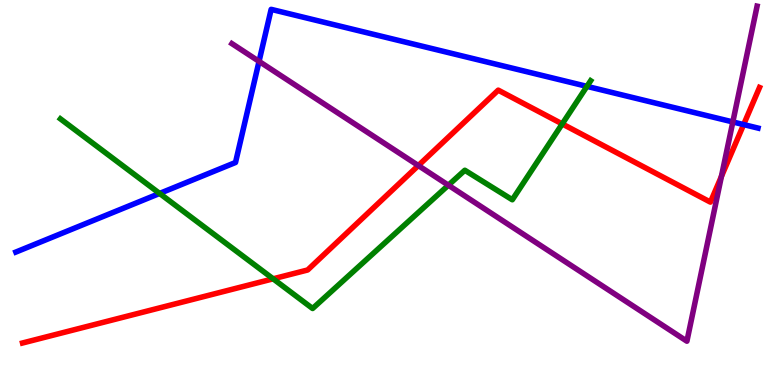[{'lines': ['blue', 'red'], 'intersections': [{'x': 9.6, 'y': 6.76}]}, {'lines': ['green', 'red'], 'intersections': [{'x': 3.52, 'y': 2.76}, {'x': 7.25, 'y': 6.78}]}, {'lines': ['purple', 'red'], 'intersections': [{'x': 5.4, 'y': 5.7}, {'x': 9.31, 'y': 5.42}]}, {'lines': ['blue', 'green'], 'intersections': [{'x': 2.06, 'y': 4.98}, {'x': 7.57, 'y': 7.76}]}, {'lines': ['blue', 'purple'], 'intersections': [{'x': 3.34, 'y': 8.41}, {'x': 9.46, 'y': 6.83}]}, {'lines': ['green', 'purple'], 'intersections': [{'x': 5.79, 'y': 5.19}]}]